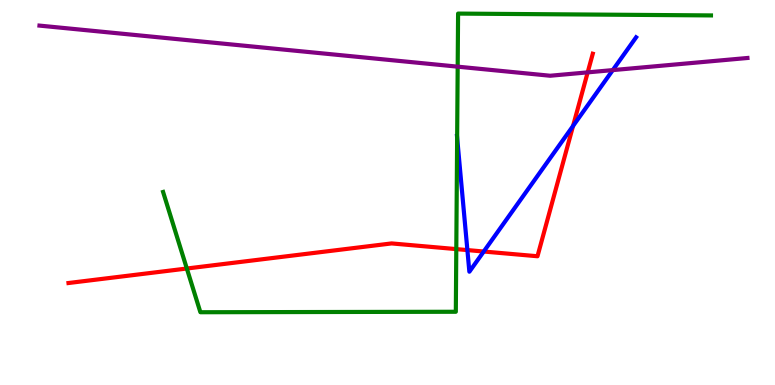[{'lines': ['blue', 'red'], 'intersections': [{'x': 6.03, 'y': 3.5}, {'x': 6.24, 'y': 3.47}, {'x': 7.39, 'y': 6.73}]}, {'lines': ['green', 'red'], 'intersections': [{'x': 2.41, 'y': 3.03}, {'x': 5.89, 'y': 3.53}]}, {'lines': ['purple', 'red'], 'intersections': [{'x': 7.58, 'y': 8.12}]}, {'lines': ['blue', 'green'], 'intersections': [{'x': 5.9, 'y': 6.42}]}, {'lines': ['blue', 'purple'], 'intersections': [{'x': 7.91, 'y': 8.18}]}, {'lines': ['green', 'purple'], 'intersections': [{'x': 5.91, 'y': 8.27}]}]